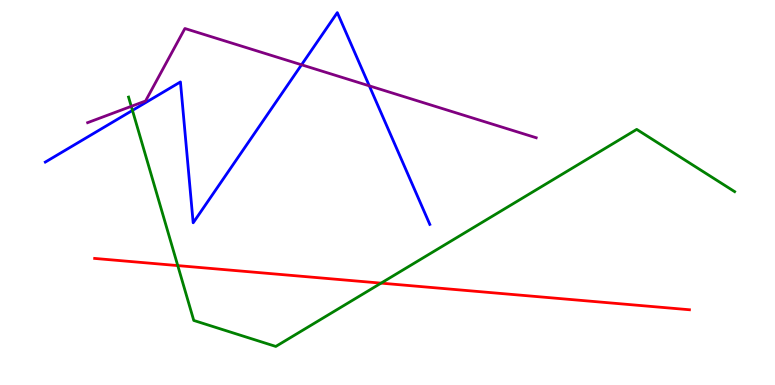[{'lines': ['blue', 'red'], 'intersections': []}, {'lines': ['green', 'red'], 'intersections': [{'x': 2.29, 'y': 3.1}, {'x': 4.92, 'y': 2.65}]}, {'lines': ['purple', 'red'], 'intersections': []}, {'lines': ['blue', 'green'], 'intersections': [{'x': 1.71, 'y': 7.13}]}, {'lines': ['blue', 'purple'], 'intersections': [{'x': 3.89, 'y': 8.32}, {'x': 4.77, 'y': 7.77}]}, {'lines': ['green', 'purple'], 'intersections': [{'x': 1.69, 'y': 7.24}]}]